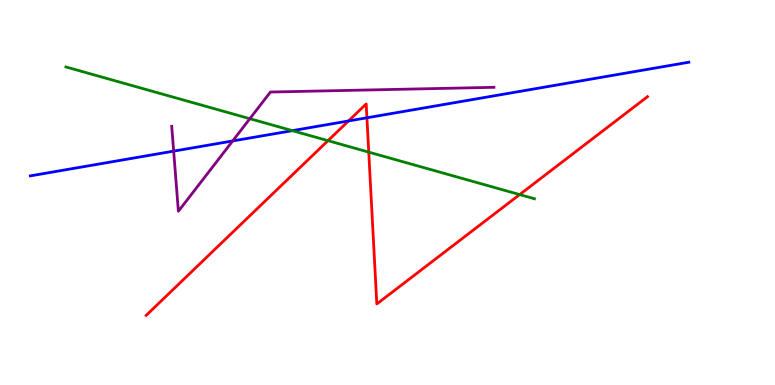[{'lines': ['blue', 'red'], 'intersections': [{'x': 4.5, 'y': 6.86}, {'x': 4.73, 'y': 6.94}]}, {'lines': ['green', 'red'], 'intersections': [{'x': 4.23, 'y': 6.35}, {'x': 4.76, 'y': 6.05}, {'x': 6.71, 'y': 4.95}]}, {'lines': ['purple', 'red'], 'intersections': []}, {'lines': ['blue', 'green'], 'intersections': [{'x': 3.77, 'y': 6.61}]}, {'lines': ['blue', 'purple'], 'intersections': [{'x': 2.24, 'y': 6.07}, {'x': 3.0, 'y': 6.34}]}, {'lines': ['green', 'purple'], 'intersections': [{'x': 3.22, 'y': 6.92}]}]